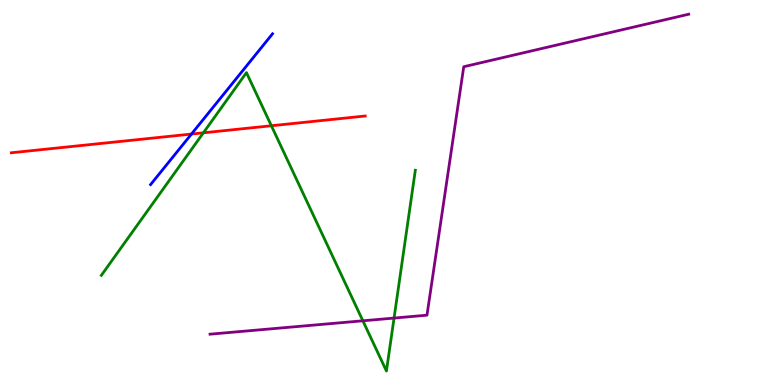[{'lines': ['blue', 'red'], 'intersections': [{'x': 2.47, 'y': 6.52}]}, {'lines': ['green', 'red'], 'intersections': [{'x': 2.62, 'y': 6.55}, {'x': 3.5, 'y': 6.73}]}, {'lines': ['purple', 'red'], 'intersections': []}, {'lines': ['blue', 'green'], 'intersections': []}, {'lines': ['blue', 'purple'], 'intersections': []}, {'lines': ['green', 'purple'], 'intersections': [{'x': 4.68, 'y': 1.67}, {'x': 5.08, 'y': 1.74}]}]